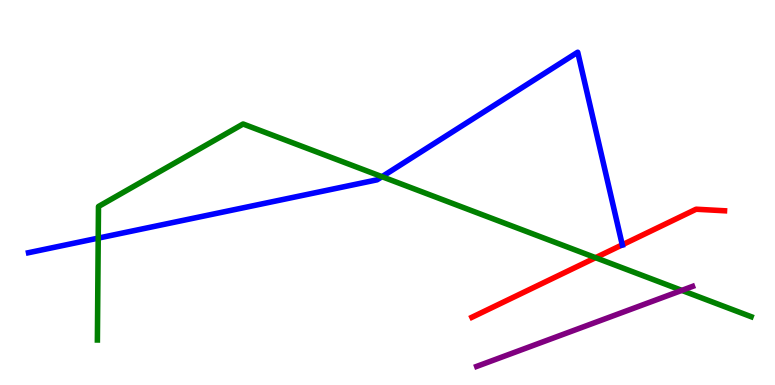[{'lines': ['blue', 'red'], 'intersections': [{'x': 8.03, 'y': 3.64}]}, {'lines': ['green', 'red'], 'intersections': [{'x': 7.68, 'y': 3.31}]}, {'lines': ['purple', 'red'], 'intersections': []}, {'lines': ['blue', 'green'], 'intersections': [{'x': 1.27, 'y': 3.81}, {'x': 4.93, 'y': 5.41}]}, {'lines': ['blue', 'purple'], 'intersections': []}, {'lines': ['green', 'purple'], 'intersections': [{'x': 8.8, 'y': 2.46}]}]